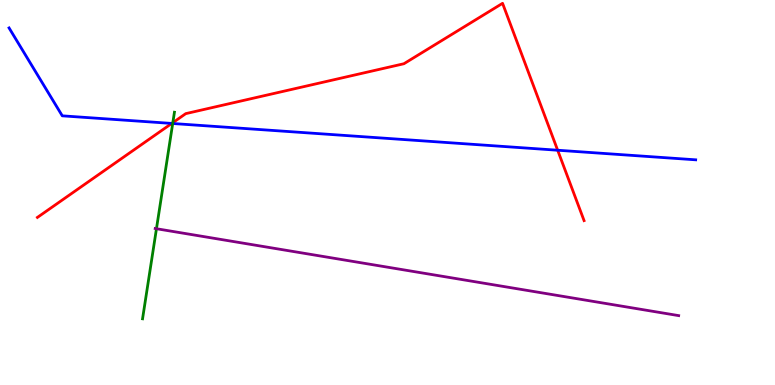[{'lines': ['blue', 'red'], 'intersections': [{'x': 2.22, 'y': 6.79}, {'x': 7.2, 'y': 6.1}]}, {'lines': ['green', 'red'], 'intersections': [{'x': 2.23, 'y': 6.81}]}, {'lines': ['purple', 'red'], 'intersections': []}, {'lines': ['blue', 'green'], 'intersections': [{'x': 2.23, 'y': 6.79}]}, {'lines': ['blue', 'purple'], 'intersections': []}, {'lines': ['green', 'purple'], 'intersections': [{'x': 2.02, 'y': 4.06}]}]